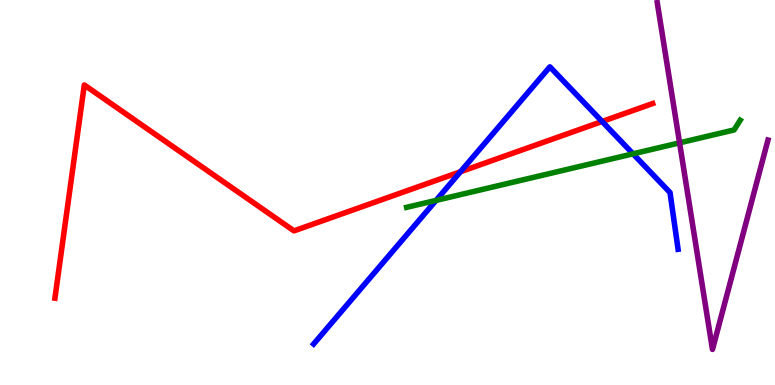[{'lines': ['blue', 'red'], 'intersections': [{'x': 5.94, 'y': 5.54}, {'x': 7.77, 'y': 6.84}]}, {'lines': ['green', 'red'], 'intersections': []}, {'lines': ['purple', 'red'], 'intersections': []}, {'lines': ['blue', 'green'], 'intersections': [{'x': 5.63, 'y': 4.79}, {'x': 8.17, 'y': 6.0}]}, {'lines': ['blue', 'purple'], 'intersections': []}, {'lines': ['green', 'purple'], 'intersections': [{'x': 8.77, 'y': 6.29}]}]